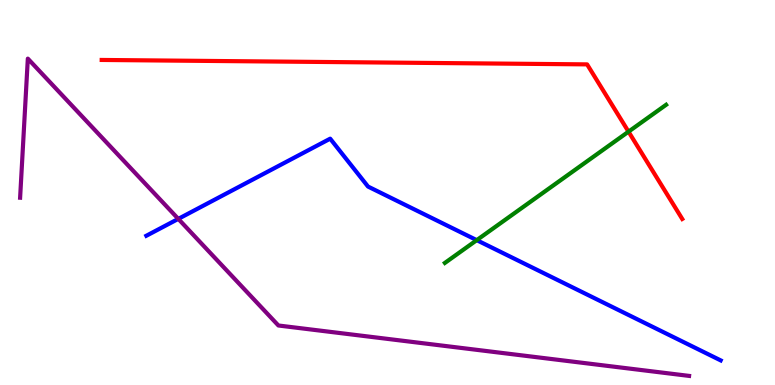[{'lines': ['blue', 'red'], 'intersections': []}, {'lines': ['green', 'red'], 'intersections': [{'x': 8.11, 'y': 6.58}]}, {'lines': ['purple', 'red'], 'intersections': []}, {'lines': ['blue', 'green'], 'intersections': [{'x': 6.15, 'y': 3.76}]}, {'lines': ['blue', 'purple'], 'intersections': [{'x': 2.3, 'y': 4.31}]}, {'lines': ['green', 'purple'], 'intersections': []}]